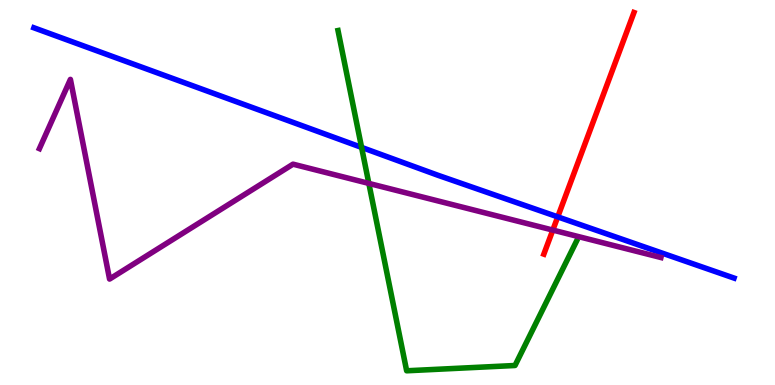[{'lines': ['blue', 'red'], 'intersections': [{'x': 7.2, 'y': 4.37}]}, {'lines': ['green', 'red'], 'intersections': []}, {'lines': ['purple', 'red'], 'intersections': [{'x': 7.13, 'y': 4.02}]}, {'lines': ['blue', 'green'], 'intersections': [{'x': 4.67, 'y': 6.17}]}, {'lines': ['blue', 'purple'], 'intersections': []}, {'lines': ['green', 'purple'], 'intersections': [{'x': 4.76, 'y': 5.24}]}]